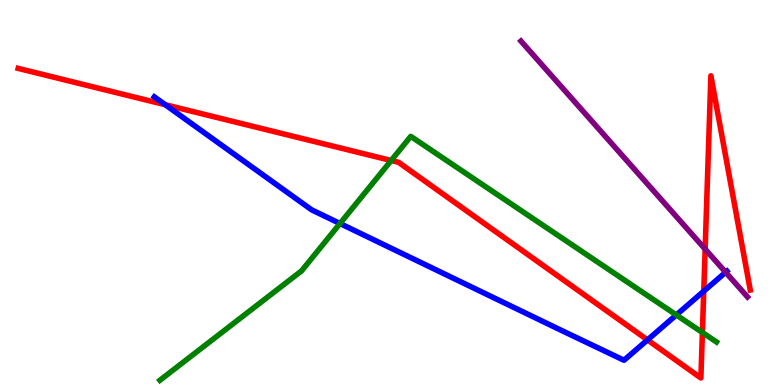[{'lines': ['blue', 'red'], 'intersections': [{'x': 2.13, 'y': 7.28}, {'x': 8.35, 'y': 1.17}, {'x': 9.08, 'y': 2.44}]}, {'lines': ['green', 'red'], 'intersections': [{'x': 5.05, 'y': 5.83}, {'x': 9.06, 'y': 1.36}]}, {'lines': ['purple', 'red'], 'intersections': [{'x': 9.1, 'y': 3.53}]}, {'lines': ['blue', 'green'], 'intersections': [{'x': 4.39, 'y': 4.19}, {'x': 8.73, 'y': 1.82}]}, {'lines': ['blue', 'purple'], 'intersections': [{'x': 9.36, 'y': 2.93}]}, {'lines': ['green', 'purple'], 'intersections': []}]